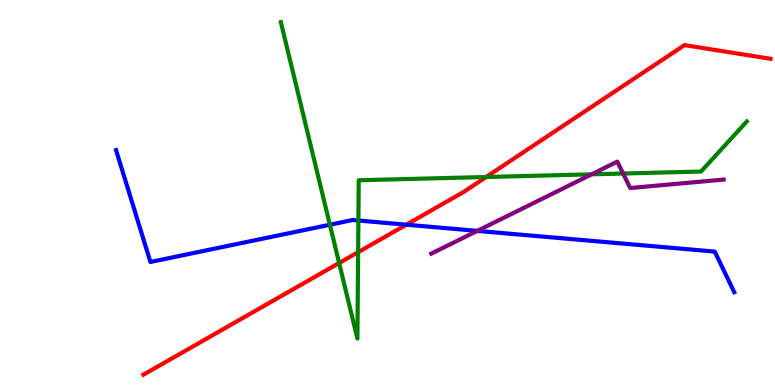[{'lines': ['blue', 'red'], 'intersections': [{'x': 5.24, 'y': 4.16}]}, {'lines': ['green', 'red'], 'intersections': [{'x': 4.38, 'y': 3.17}, {'x': 4.62, 'y': 3.45}, {'x': 6.27, 'y': 5.4}]}, {'lines': ['purple', 'red'], 'intersections': []}, {'lines': ['blue', 'green'], 'intersections': [{'x': 4.26, 'y': 4.16}, {'x': 4.62, 'y': 4.27}]}, {'lines': ['blue', 'purple'], 'intersections': [{'x': 6.16, 'y': 4.0}]}, {'lines': ['green', 'purple'], 'intersections': [{'x': 7.63, 'y': 5.47}, {'x': 8.04, 'y': 5.49}]}]